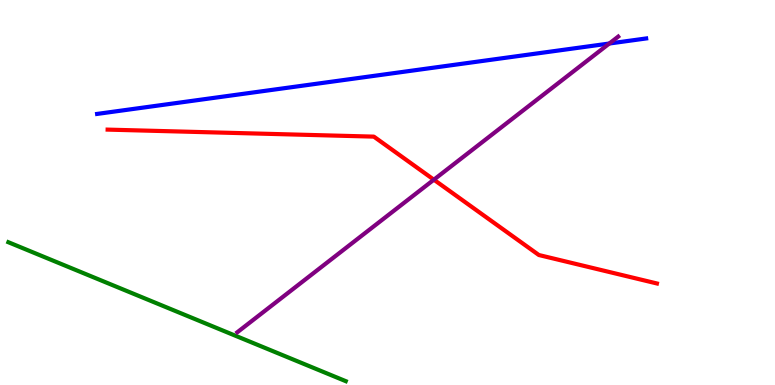[{'lines': ['blue', 'red'], 'intersections': []}, {'lines': ['green', 'red'], 'intersections': []}, {'lines': ['purple', 'red'], 'intersections': [{'x': 5.6, 'y': 5.33}]}, {'lines': ['blue', 'green'], 'intersections': []}, {'lines': ['blue', 'purple'], 'intersections': [{'x': 7.86, 'y': 8.87}]}, {'lines': ['green', 'purple'], 'intersections': []}]